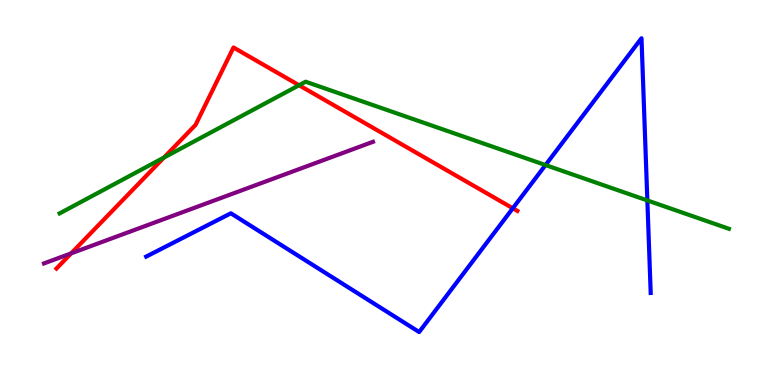[{'lines': ['blue', 'red'], 'intersections': [{'x': 6.62, 'y': 4.59}]}, {'lines': ['green', 'red'], 'intersections': [{'x': 2.12, 'y': 5.91}, {'x': 3.86, 'y': 7.79}]}, {'lines': ['purple', 'red'], 'intersections': [{'x': 0.918, 'y': 3.42}]}, {'lines': ['blue', 'green'], 'intersections': [{'x': 7.04, 'y': 5.71}, {'x': 8.35, 'y': 4.79}]}, {'lines': ['blue', 'purple'], 'intersections': []}, {'lines': ['green', 'purple'], 'intersections': []}]